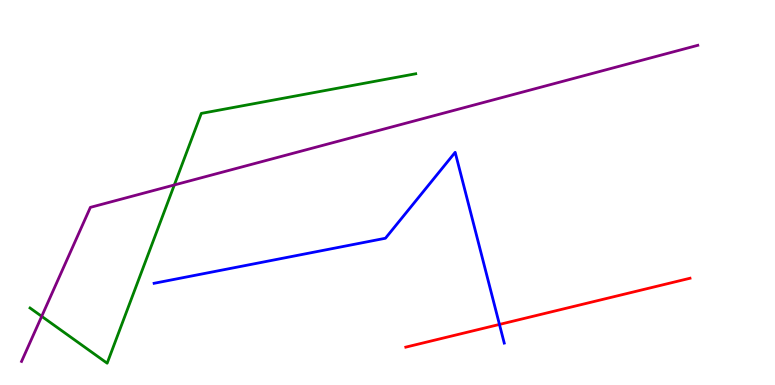[{'lines': ['blue', 'red'], 'intersections': [{'x': 6.44, 'y': 1.57}]}, {'lines': ['green', 'red'], 'intersections': []}, {'lines': ['purple', 'red'], 'intersections': []}, {'lines': ['blue', 'green'], 'intersections': []}, {'lines': ['blue', 'purple'], 'intersections': []}, {'lines': ['green', 'purple'], 'intersections': [{'x': 0.538, 'y': 1.78}, {'x': 2.25, 'y': 5.2}]}]